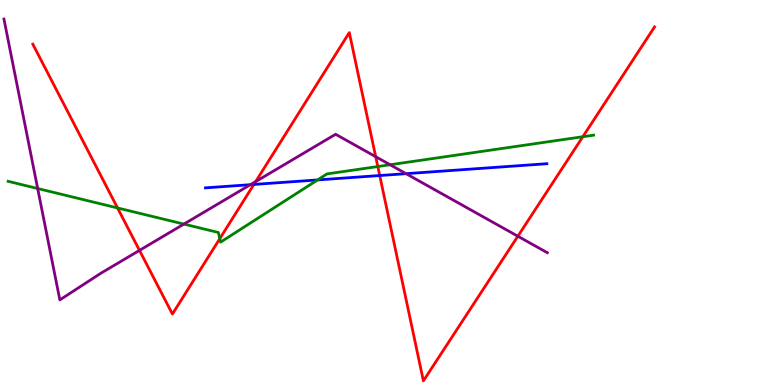[{'lines': ['blue', 'red'], 'intersections': [{'x': 3.28, 'y': 5.21}, {'x': 4.9, 'y': 5.44}]}, {'lines': ['green', 'red'], 'intersections': [{'x': 1.52, 'y': 4.6}, {'x': 2.84, 'y': 3.8}, {'x': 4.87, 'y': 5.67}, {'x': 7.52, 'y': 6.45}]}, {'lines': ['purple', 'red'], 'intersections': [{'x': 1.8, 'y': 3.5}, {'x': 3.3, 'y': 5.28}, {'x': 4.85, 'y': 5.93}, {'x': 6.68, 'y': 3.86}]}, {'lines': ['blue', 'green'], 'intersections': [{'x': 4.1, 'y': 5.33}]}, {'lines': ['blue', 'purple'], 'intersections': [{'x': 3.23, 'y': 5.2}, {'x': 5.24, 'y': 5.49}]}, {'lines': ['green', 'purple'], 'intersections': [{'x': 0.486, 'y': 5.1}, {'x': 2.37, 'y': 4.18}, {'x': 5.03, 'y': 5.72}]}]